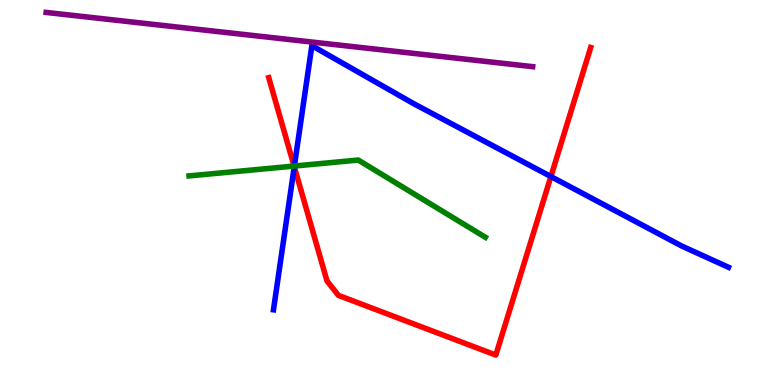[{'lines': ['blue', 'red'], 'intersections': [{'x': 3.8, 'y': 5.67}, {'x': 7.11, 'y': 5.41}]}, {'lines': ['green', 'red'], 'intersections': [{'x': 3.79, 'y': 5.69}]}, {'lines': ['purple', 'red'], 'intersections': []}, {'lines': ['blue', 'green'], 'intersections': [{'x': 3.8, 'y': 5.69}]}, {'lines': ['blue', 'purple'], 'intersections': []}, {'lines': ['green', 'purple'], 'intersections': []}]